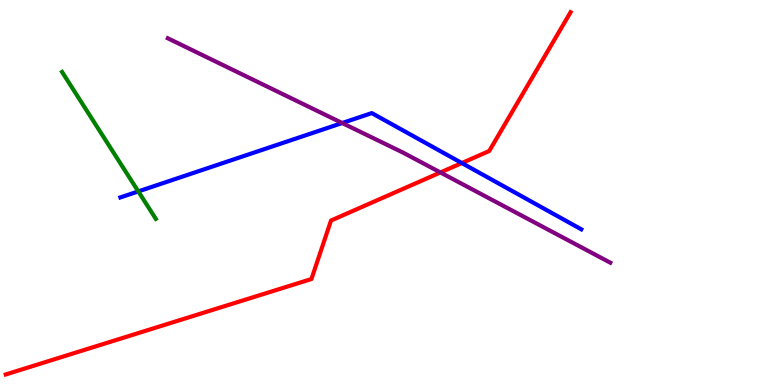[{'lines': ['blue', 'red'], 'intersections': [{'x': 5.96, 'y': 5.76}]}, {'lines': ['green', 'red'], 'intersections': []}, {'lines': ['purple', 'red'], 'intersections': [{'x': 5.68, 'y': 5.52}]}, {'lines': ['blue', 'green'], 'intersections': [{'x': 1.78, 'y': 5.03}]}, {'lines': ['blue', 'purple'], 'intersections': [{'x': 4.42, 'y': 6.8}]}, {'lines': ['green', 'purple'], 'intersections': []}]